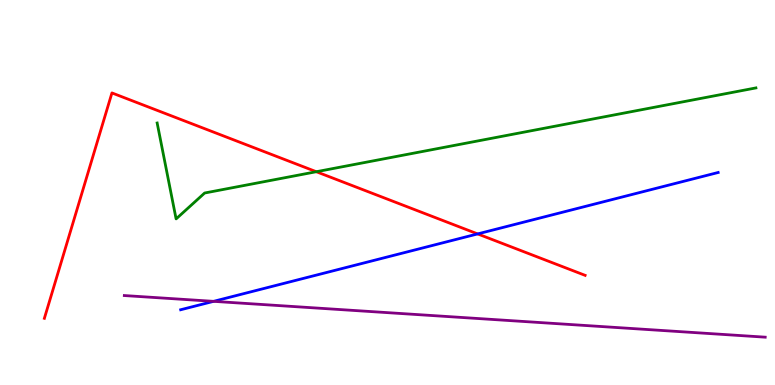[{'lines': ['blue', 'red'], 'intersections': [{'x': 6.16, 'y': 3.92}]}, {'lines': ['green', 'red'], 'intersections': [{'x': 4.08, 'y': 5.54}]}, {'lines': ['purple', 'red'], 'intersections': []}, {'lines': ['blue', 'green'], 'intersections': []}, {'lines': ['blue', 'purple'], 'intersections': [{'x': 2.76, 'y': 2.17}]}, {'lines': ['green', 'purple'], 'intersections': []}]